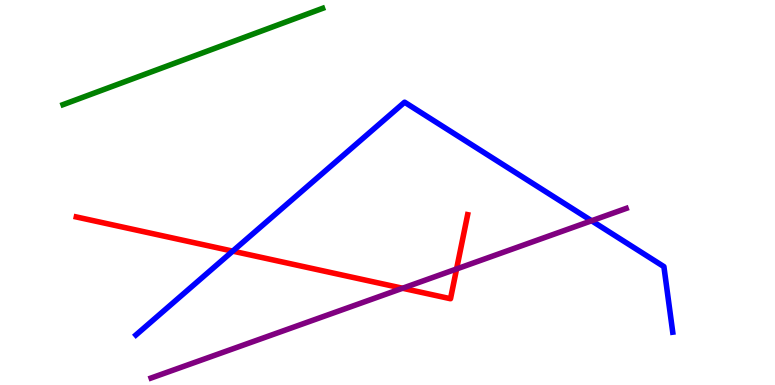[{'lines': ['blue', 'red'], 'intersections': [{'x': 3.0, 'y': 3.48}]}, {'lines': ['green', 'red'], 'intersections': []}, {'lines': ['purple', 'red'], 'intersections': [{'x': 5.19, 'y': 2.51}, {'x': 5.89, 'y': 3.01}]}, {'lines': ['blue', 'green'], 'intersections': []}, {'lines': ['blue', 'purple'], 'intersections': [{'x': 7.63, 'y': 4.27}]}, {'lines': ['green', 'purple'], 'intersections': []}]